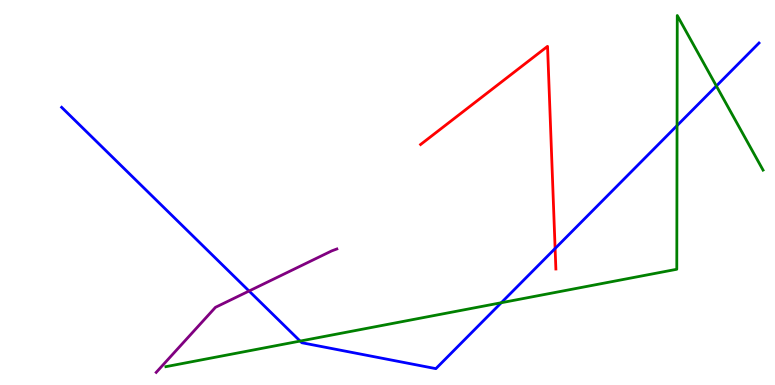[{'lines': ['blue', 'red'], 'intersections': [{'x': 7.16, 'y': 3.55}]}, {'lines': ['green', 'red'], 'intersections': []}, {'lines': ['purple', 'red'], 'intersections': []}, {'lines': ['blue', 'green'], 'intersections': [{'x': 3.87, 'y': 1.14}, {'x': 6.47, 'y': 2.14}, {'x': 8.74, 'y': 6.74}, {'x': 9.24, 'y': 7.77}]}, {'lines': ['blue', 'purple'], 'intersections': [{'x': 3.21, 'y': 2.44}]}, {'lines': ['green', 'purple'], 'intersections': []}]